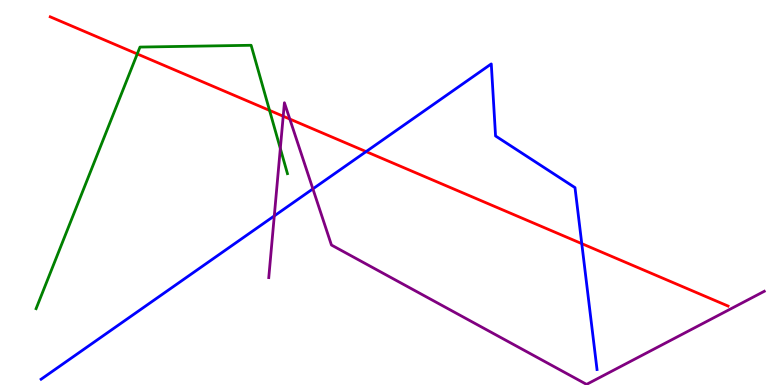[{'lines': ['blue', 'red'], 'intersections': [{'x': 4.72, 'y': 6.06}, {'x': 7.51, 'y': 3.67}]}, {'lines': ['green', 'red'], 'intersections': [{'x': 1.77, 'y': 8.6}, {'x': 3.48, 'y': 7.13}]}, {'lines': ['purple', 'red'], 'intersections': [{'x': 3.65, 'y': 6.98}, {'x': 3.74, 'y': 6.91}]}, {'lines': ['blue', 'green'], 'intersections': []}, {'lines': ['blue', 'purple'], 'intersections': [{'x': 3.54, 'y': 4.39}, {'x': 4.04, 'y': 5.09}]}, {'lines': ['green', 'purple'], 'intersections': [{'x': 3.62, 'y': 6.14}]}]